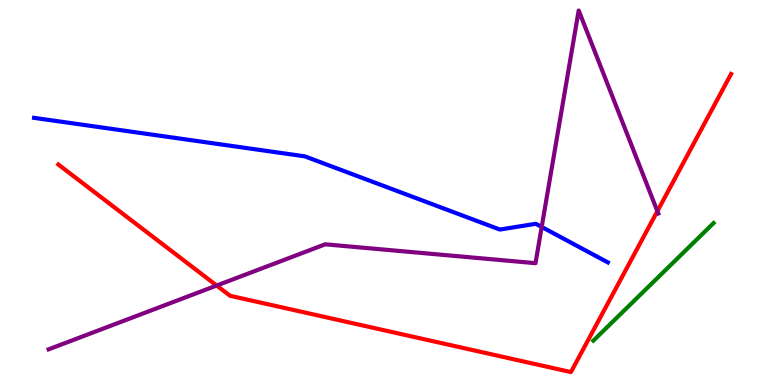[{'lines': ['blue', 'red'], 'intersections': []}, {'lines': ['green', 'red'], 'intersections': []}, {'lines': ['purple', 'red'], 'intersections': [{'x': 2.8, 'y': 2.58}, {'x': 8.48, 'y': 4.52}]}, {'lines': ['blue', 'green'], 'intersections': []}, {'lines': ['blue', 'purple'], 'intersections': [{'x': 6.99, 'y': 4.11}]}, {'lines': ['green', 'purple'], 'intersections': []}]